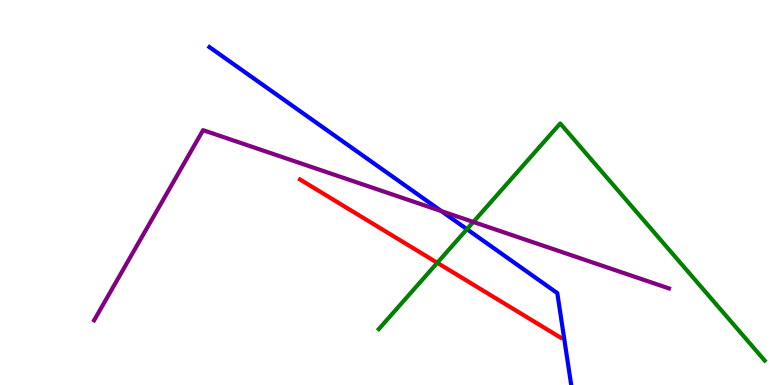[{'lines': ['blue', 'red'], 'intersections': []}, {'lines': ['green', 'red'], 'intersections': [{'x': 5.64, 'y': 3.17}]}, {'lines': ['purple', 'red'], 'intersections': []}, {'lines': ['blue', 'green'], 'intersections': [{'x': 6.03, 'y': 4.05}]}, {'lines': ['blue', 'purple'], 'intersections': [{'x': 5.69, 'y': 4.52}]}, {'lines': ['green', 'purple'], 'intersections': [{'x': 6.11, 'y': 4.23}]}]